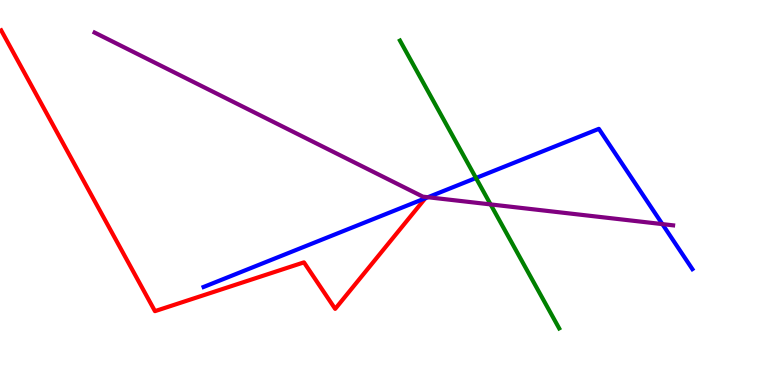[{'lines': ['blue', 'red'], 'intersections': []}, {'lines': ['green', 'red'], 'intersections': []}, {'lines': ['purple', 'red'], 'intersections': []}, {'lines': ['blue', 'green'], 'intersections': [{'x': 6.14, 'y': 5.38}]}, {'lines': ['blue', 'purple'], 'intersections': [{'x': 5.52, 'y': 4.88}, {'x': 8.55, 'y': 4.18}]}, {'lines': ['green', 'purple'], 'intersections': [{'x': 6.33, 'y': 4.69}]}]